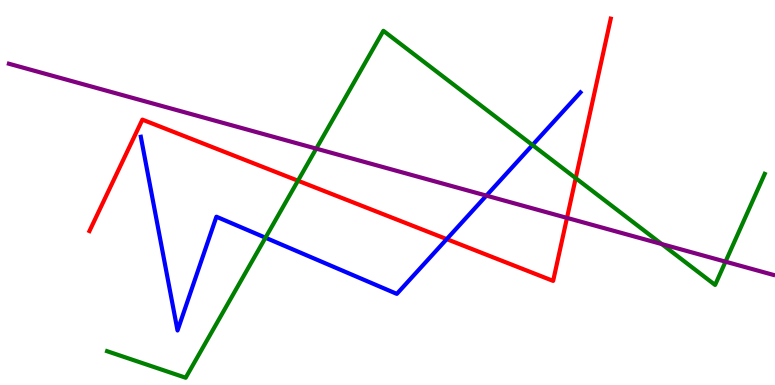[{'lines': ['blue', 'red'], 'intersections': [{'x': 5.76, 'y': 3.79}]}, {'lines': ['green', 'red'], 'intersections': [{'x': 3.84, 'y': 5.31}, {'x': 7.43, 'y': 5.37}]}, {'lines': ['purple', 'red'], 'intersections': [{'x': 7.32, 'y': 4.34}]}, {'lines': ['blue', 'green'], 'intersections': [{'x': 3.43, 'y': 3.83}, {'x': 6.87, 'y': 6.23}]}, {'lines': ['blue', 'purple'], 'intersections': [{'x': 6.28, 'y': 4.92}]}, {'lines': ['green', 'purple'], 'intersections': [{'x': 4.08, 'y': 6.14}, {'x': 8.54, 'y': 3.66}, {'x': 9.36, 'y': 3.2}]}]